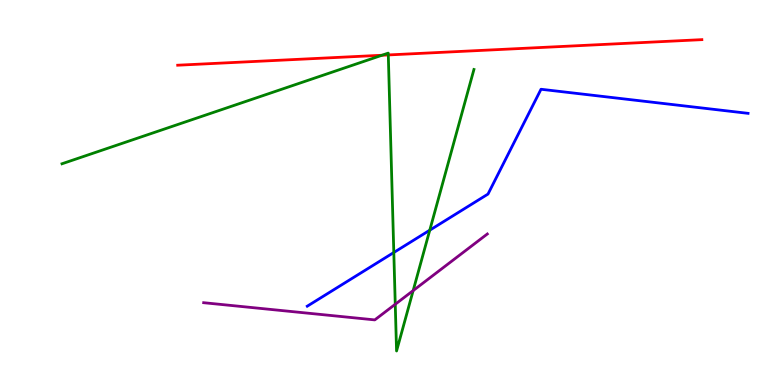[{'lines': ['blue', 'red'], 'intersections': []}, {'lines': ['green', 'red'], 'intersections': [{'x': 4.93, 'y': 8.56}, {'x': 5.01, 'y': 8.57}]}, {'lines': ['purple', 'red'], 'intersections': []}, {'lines': ['blue', 'green'], 'intersections': [{'x': 5.08, 'y': 3.44}, {'x': 5.55, 'y': 4.02}]}, {'lines': ['blue', 'purple'], 'intersections': []}, {'lines': ['green', 'purple'], 'intersections': [{'x': 5.1, 'y': 2.1}, {'x': 5.33, 'y': 2.45}]}]